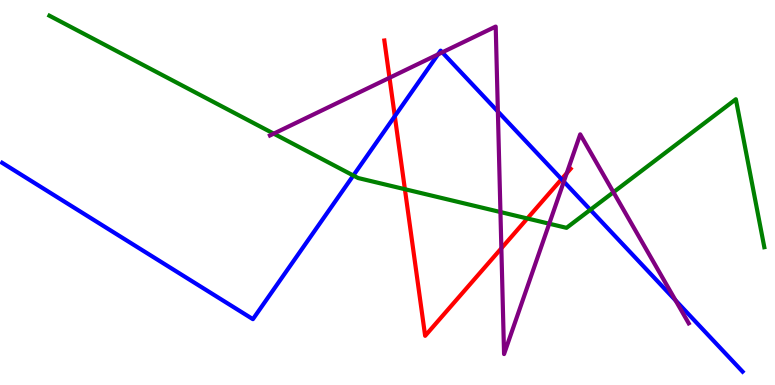[{'lines': ['blue', 'red'], 'intersections': [{'x': 5.09, 'y': 6.98}, {'x': 7.25, 'y': 5.35}]}, {'lines': ['green', 'red'], 'intersections': [{'x': 5.22, 'y': 5.09}, {'x': 6.8, 'y': 4.33}]}, {'lines': ['purple', 'red'], 'intersections': [{'x': 5.03, 'y': 7.98}, {'x': 6.47, 'y': 3.55}, {'x': 7.31, 'y': 5.5}]}, {'lines': ['blue', 'green'], 'intersections': [{'x': 4.56, 'y': 5.44}, {'x': 7.62, 'y': 4.55}]}, {'lines': ['blue', 'purple'], 'intersections': [{'x': 5.65, 'y': 8.59}, {'x': 5.71, 'y': 8.64}, {'x': 6.42, 'y': 7.1}, {'x': 7.28, 'y': 5.28}, {'x': 8.72, 'y': 2.2}]}, {'lines': ['green', 'purple'], 'intersections': [{'x': 3.53, 'y': 6.53}, {'x': 6.46, 'y': 4.49}, {'x': 7.09, 'y': 4.19}, {'x': 7.92, 'y': 5.01}]}]